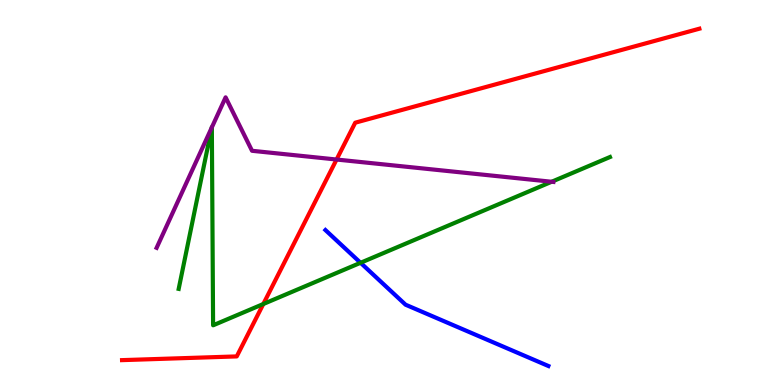[{'lines': ['blue', 'red'], 'intersections': []}, {'lines': ['green', 'red'], 'intersections': [{'x': 3.4, 'y': 2.1}]}, {'lines': ['purple', 'red'], 'intersections': [{'x': 4.34, 'y': 5.86}]}, {'lines': ['blue', 'green'], 'intersections': [{'x': 4.65, 'y': 3.17}]}, {'lines': ['blue', 'purple'], 'intersections': []}, {'lines': ['green', 'purple'], 'intersections': [{'x': 2.73, 'y': 6.69}, {'x': 2.73, 'y': 6.69}, {'x': 7.12, 'y': 5.28}]}]